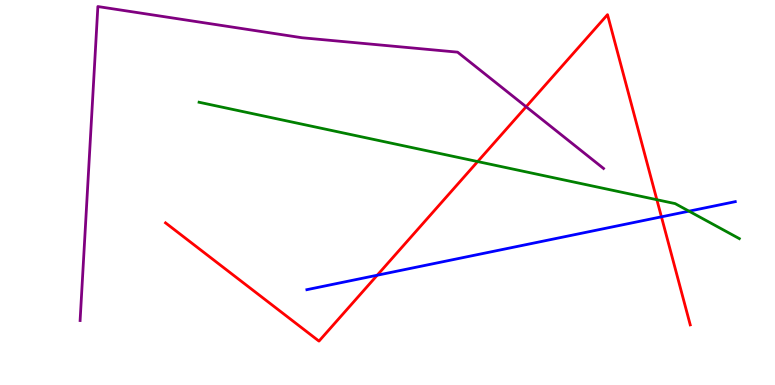[{'lines': ['blue', 'red'], 'intersections': [{'x': 4.87, 'y': 2.85}, {'x': 8.53, 'y': 4.37}]}, {'lines': ['green', 'red'], 'intersections': [{'x': 6.16, 'y': 5.8}, {'x': 8.48, 'y': 4.81}]}, {'lines': ['purple', 'red'], 'intersections': [{'x': 6.79, 'y': 7.23}]}, {'lines': ['blue', 'green'], 'intersections': [{'x': 8.89, 'y': 4.52}]}, {'lines': ['blue', 'purple'], 'intersections': []}, {'lines': ['green', 'purple'], 'intersections': []}]